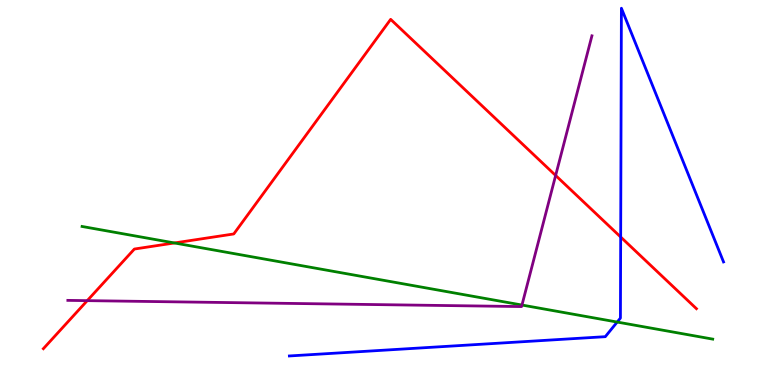[{'lines': ['blue', 'red'], 'intersections': [{'x': 8.01, 'y': 3.84}]}, {'lines': ['green', 'red'], 'intersections': [{'x': 2.25, 'y': 3.69}]}, {'lines': ['purple', 'red'], 'intersections': [{'x': 1.13, 'y': 2.19}, {'x': 7.17, 'y': 5.44}]}, {'lines': ['blue', 'green'], 'intersections': [{'x': 7.96, 'y': 1.63}]}, {'lines': ['blue', 'purple'], 'intersections': []}, {'lines': ['green', 'purple'], 'intersections': [{'x': 6.74, 'y': 2.08}]}]